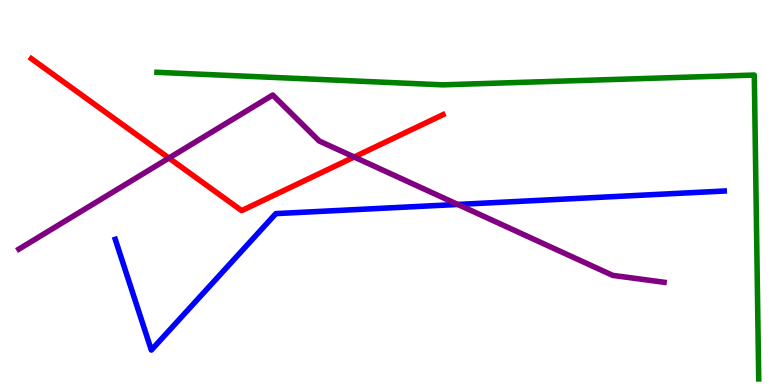[{'lines': ['blue', 'red'], 'intersections': []}, {'lines': ['green', 'red'], 'intersections': []}, {'lines': ['purple', 'red'], 'intersections': [{'x': 2.18, 'y': 5.89}, {'x': 4.57, 'y': 5.92}]}, {'lines': ['blue', 'green'], 'intersections': []}, {'lines': ['blue', 'purple'], 'intersections': [{'x': 5.91, 'y': 4.69}]}, {'lines': ['green', 'purple'], 'intersections': []}]